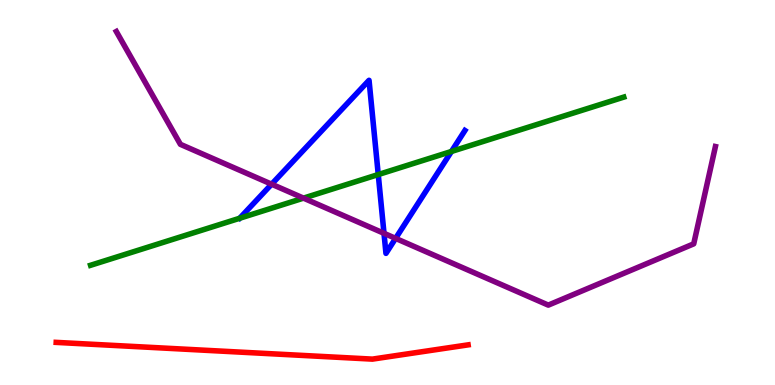[{'lines': ['blue', 'red'], 'intersections': []}, {'lines': ['green', 'red'], 'intersections': []}, {'lines': ['purple', 'red'], 'intersections': []}, {'lines': ['blue', 'green'], 'intersections': [{'x': 4.88, 'y': 5.47}, {'x': 5.83, 'y': 6.07}]}, {'lines': ['blue', 'purple'], 'intersections': [{'x': 3.5, 'y': 5.22}, {'x': 4.95, 'y': 3.94}, {'x': 5.1, 'y': 3.81}]}, {'lines': ['green', 'purple'], 'intersections': [{'x': 3.92, 'y': 4.85}]}]